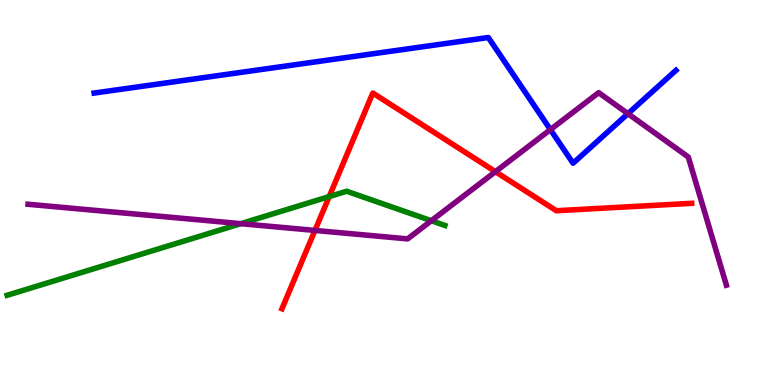[{'lines': ['blue', 'red'], 'intersections': []}, {'lines': ['green', 'red'], 'intersections': [{'x': 4.25, 'y': 4.89}]}, {'lines': ['purple', 'red'], 'intersections': [{'x': 4.06, 'y': 4.01}, {'x': 6.39, 'y': 5.54}]}, {'lines': ['blue', 'green'], 'intersections': []}, {'lines': ['blue', 'purple'], 'intersections': [{'x': 7.1, 'y': 6.63}, {'x': 8.1, 'y': 7.05}]}, {'lines': ['green', 'purple'], 'intersections': [{'x': 3.11, 'y': 4.19}, {'x': 5.57, 'y': 4.27}]}]